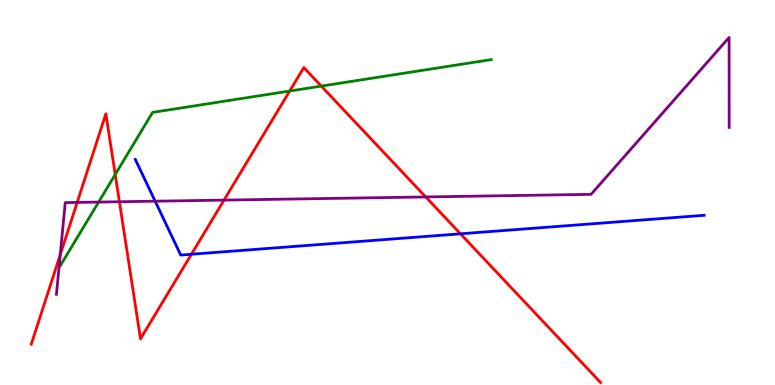[{'lines': ['blue', 'red'], 'intersections': [{'x': 2.47, 'y': 3.4}, {'x': 5.94, 'y': 3.93}]}, {'lines': ['green', 'red'], 'intersections': [{'x': 1.49, 'y': 5.47}, {'x': 3.74, 'y': 7.64}, {'x': 4.15, 'y': 7.76}]}, {'lines': ['purple', 'red'], 'intersections': [{'x': 0.777, 'y': 3.38}, {'x': 0.996, 'y': 4.74}, {'x': 1.54, 'y': 4.76}, {'x': 2.89, 'y': 4.8}, {'x': 5.49, 'y': 4.88}]}, {'lines': ['blue', 'green'], 'intersections': []}, {'lines': ['blue', 'purple'], 'intersections': [{'x': 2.0, 'y': 4.77}]}, {'lines': ['green', 'purple'], 'intersections': [{'x': 1.27, 'y': 4.75}]}]